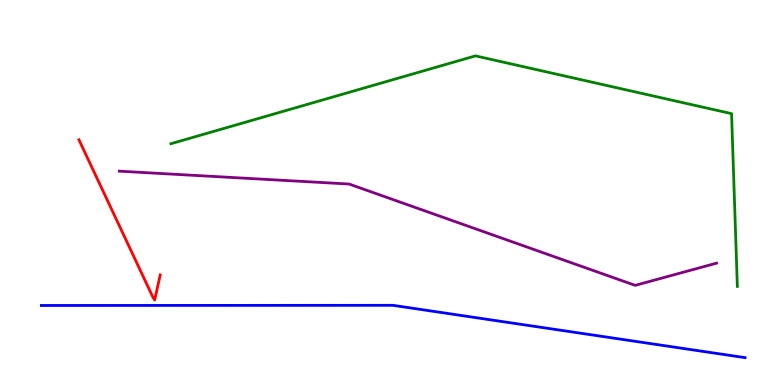[{'lines': ['blue', 'red'], 'intersections': []}, {'lines': ['green', 'red'], 'intersections': []}, {'lines': ['purple', 'red'], 'intersections': []}, {'lines': ['blue', 'green'], 'intersections': []}, {'lines': ['blue', 'purple'], 'intersections': []}, {'lines': ['green', 'purple'], 'intersections': []}]